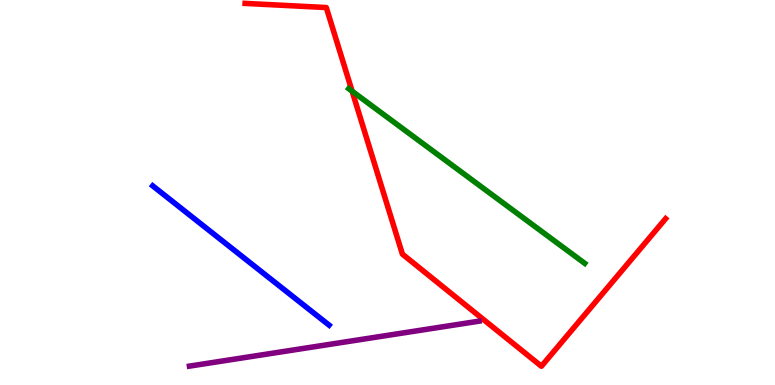[{'lines': ['blue', 'red'], 'intersections': []}, {'lines': ['green', 'red'], 'intersections': [{'x': 4.54, 'y': 7.63}]}, {'lines': ['purple', 'red'], 'intersections': []}, {'lines': ['blue', 'green'], 'intersections': []}, {'lines': ['blue', 'purple'], 'intersections': []}, {'lines': ['green', 'purple'], 'intersections': []}]